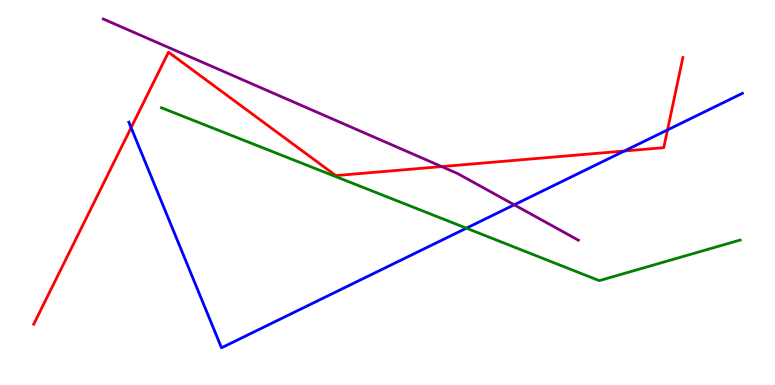[{'lines': ['blue', 'red'], 'intersections': [{'x': 1.69, 'y': 6.68}, {'x': 8.06, 'y': 6.08}, {'x': 8.61, 'y': 6.63}]}, {'lines': ['green', 'red'], 'intersections': []}, {'lines': ['purple', 'red'], 'intersections': [{'x': 5.7, 'y': 5.67}]}, {'lines': ['blue', 'green'], 'intersections': [{'x': 6.02, 'y': 4.07}]}, {'lines': ['blue', 'purple'], 'intersections': [{'x': 6.64, 'y': 4.68}]}, {'lines': ['green', 'purple'], 'intersections': []}]